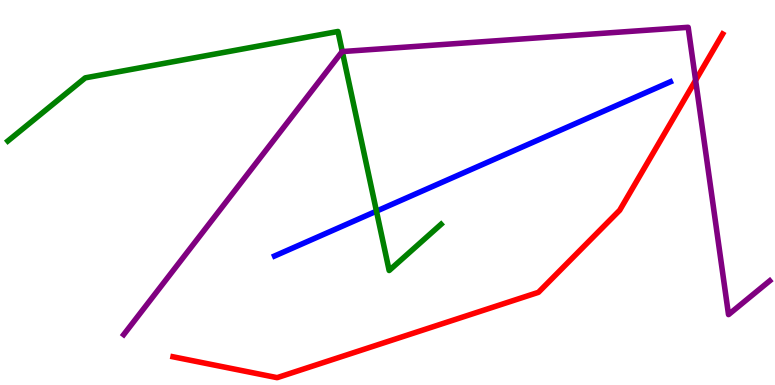[{'lines': ['blue', 'red'], 'intersections': []}, {'lines': ['green', 'red'], 'intersections': []}, {'lines': ['purple', 'red'], 'intersections': [{'x': 8.98, 'y': 7.91}]}, {'lines': ['blue', 'green'], 'intersections': [{'x': 4.86, 'y': 4.52}]}, {'lines': ['blue', 'purple'], 'intersections': []}, {'lines': ['green', 'purple'], 'intersections': [{'x': 4.42, 'y': 8.66}]}]